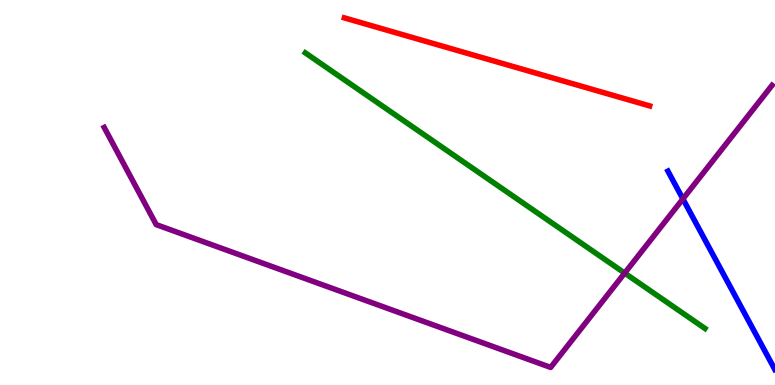[{'lines': ['blue', 'red'], 'intersections': []}, {'lines': ['green', 'red'], 'intersections': []}, {'lines': ['purple', 'red'], 'intersections': []}, {'lines': ['blue', 'green'], 'intersections': []}, {'lines': ['blue', 'purple'], 'intersections': [{'x': 8.81, 'y': 4.83}]}, {'lines': ['green', 'purple'], 'intersections': [{'x': 8.06, 'y': 2.91}]}]